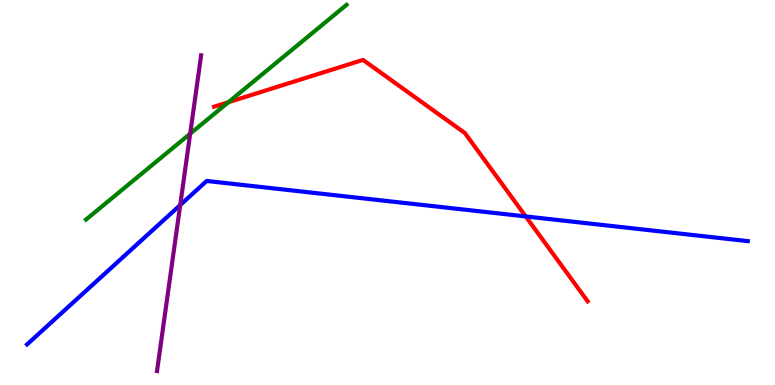[{'lines': ['blue', 'red'], 'intersections': [{'x': 6.78, 'y': 4.38}]}, {'lines': ['green', 'red'], 'intersections': [{'x': 2.95, 'y': 7.35}]}, {'lines': ['purple', 'red'], 'intersections': []}, {'lines': ['blue', 'green'], 'intersections': []}, {'lines': ['blue', 'purple'], 'intersections': [{'x': 2.33, 'y': 4.67}]}, {'lines': ['green', 'purple'], 'intersections': [{'x': 2.45, 'y': 6.53}]}]